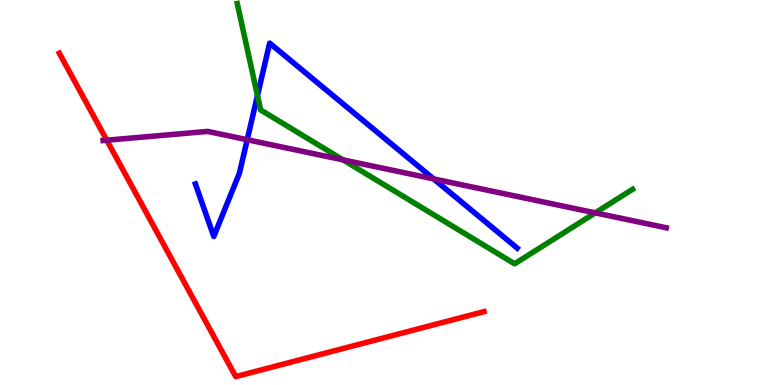[{'lines': ['blue', 'red'], 'intersections': []}, {'lines': ['green', 'red'], 'intersections': []}, {'lines': ['purple', 'red'], 'intersections': [{'x': 1.38, 'y': 6.36}]}, {'lines': ['blue', 'green'], 'intersections': [{'x': 3.32, 'y': 7.52}]}, {'lines': ['blue', 'purple'], 'intersections': [{'x': 3.19, 'y': 6.37}, {'x': 5.6, 'y': 5.35}]}, {'lines': ['green', 'purple'], 'intersections': [{'x': 4.43, 'y': 5.85}, {'x': 7.68, 'y': 4.47}]}]